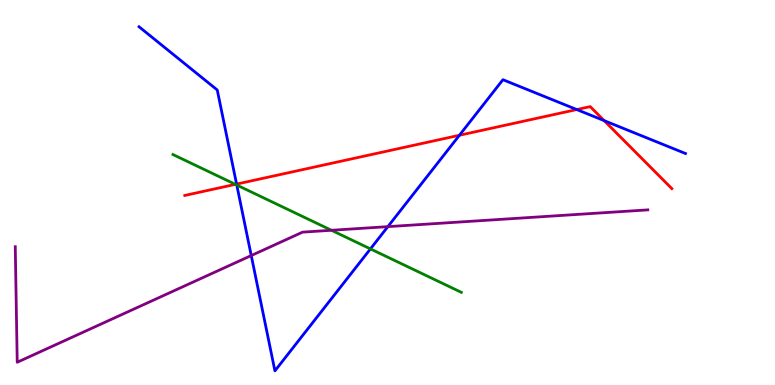[{'lines': ['blue', 'red'], 'intersections': [{'x': 3.05, 'y': 5.22}, {'x': 5.93, 'y': 6.49}, {'x': 7.44, 'y': 7.15}, {'x': 7.8, 'y': 6.87}]}, {'lines': ['green', 'red'], 'intersections': [{'x': 3.04, 'y': 5.21}]}, {'lines': ['purple', 'red'], 'intersections': []}, {'lines': ['blue', 'green'], 'intersections': [{'x': 3.06, 'y': 5.19}, {'x': 4.78, 'y': 3.54}]}, {'lines': ['blue', 'purple'], 'intersections': [{'x': 3.24, 'y': 3.36}, {'x': 5.0, 'y': 4.11}]}, {'lines': ['green', 'purple'], 'intersections': [{'x': 4.28, 'y': 4.02}]}]